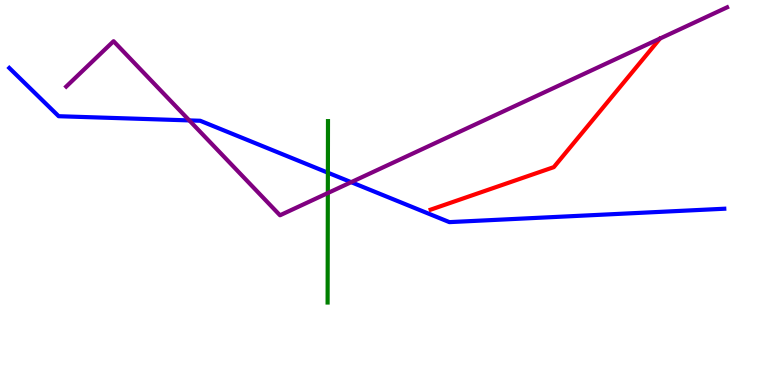[{'lines': ['blue', 'red'], 'intersections': []}, {'lines': ['green', 'red'], 'intersections': []}, {'lines': ['purple', 'red'], 'intersections': []}, {'lines': ['blue', 'green'], 'intersections': [{'x': 4.23, 'y': 5.51}]}, {'lines': ['blue', 'purple'], 'intersections': [{'x': 2.44, 'y': 6.87}, {'x': 4.53, 'y': 5.27}]}, {'lines': ['green', 'purple'], 'intersections': [{'x': 4.23, 'y': 4.99}]}]